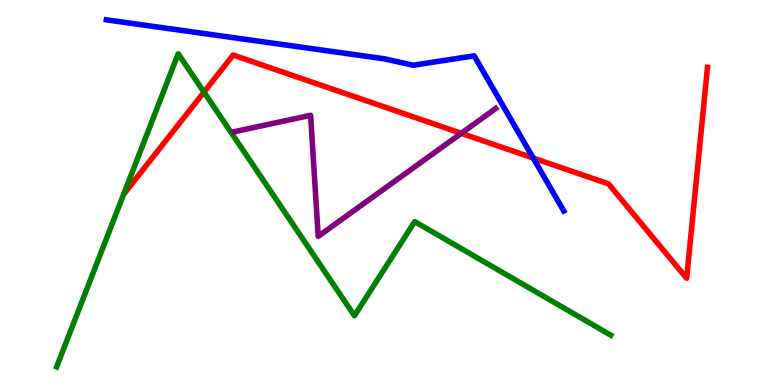[{'lines': ['blue', 'red'], 'intersections': [{'x': 6.88, 'y': 5.9}]}, {'lines': ['green', 'red'], 'intersections': [{'x': 2.63, 'y': 7.61}]}, {'lines': ['purple', 'red'], 'intersections': [{'x': 5.95, 'y': 6.54}]}, {'lines': ['blue', 'green'], 'intersections': []}, {'lines': ['blue', 'purple'], 'intersections': []}, {'lines': ['green', 'purple'], 'intersections': []}]